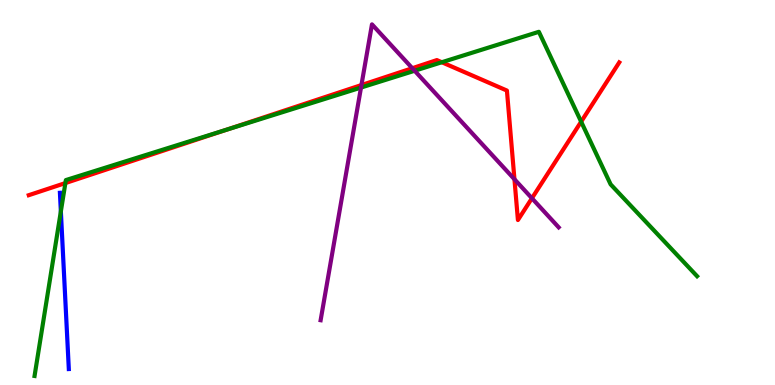[{'lines': ['blue', 'red'], 'intersections': []}, {'lines': ['green', 'red'], 'intersections': [{'x': 0.844, 'y': 5.24}, {'x': 2.93, 'y': 6.63}, {'x': 5.7, 'y': 8.38}, {'x': 7.5, 'y': 6.84}]}, {'lines': ['purple', 'red'], 'intersections': [{'x': 4.66, 'y': 7.79}, {'x': 5.32, 'y': 8.23}, {'x': 6.64, 'y': 5.34}, {'x': 6.86, 'y': 4.85}]}, {'lines': ['blue', 'green'], 'intersections': [{'x': 0.785, 'y': 4.51}]}, {'lines': ['blue', 'purple'], 'intersections': []}, {'lines': ['green', 'purple'], 'intersections': [{'x': 4.66, 'y': 7.73}, {'x': 5.35, 'y': 8.16}]}]